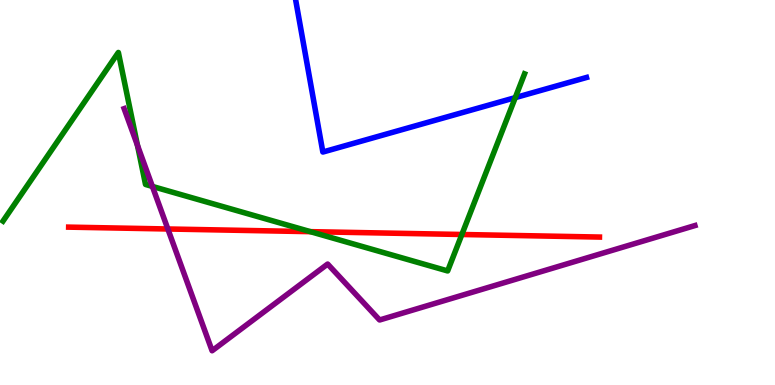[{'lines': ['blue', 'red'], 'intersections': []}, {'lines': ['green', 'red'], 'intersections': [{'x': 4.01, 'y': 3.98}, {'x': 5.96, 'y': 3.91}]}, {'lines': ['purple', 'red'], 'intersections': [{'x': 2.17, 'y': 4.05}]}, {'lines': ['blue', 'green'], 'intersections': [{'x': 6.65, 'y': 7.46}]}, {'lines': ['blue', 'purple'], 'intersections': []}, {'lines': ['green', 'purple'], 'intersections': [{'x': 1.77, 'y': 6.22}, {'x': 1.97, 'y': 5.16}]}]